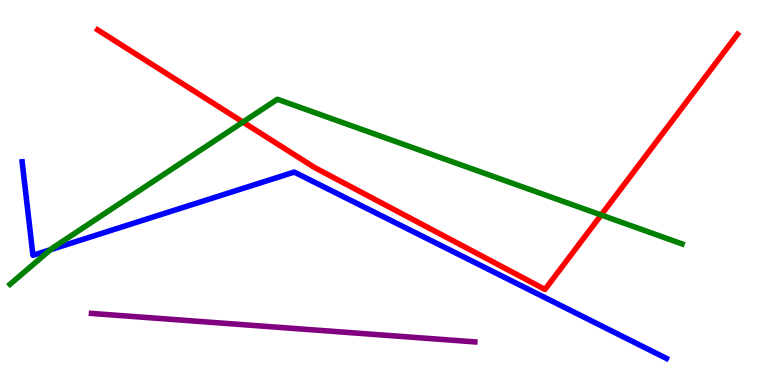[{'lines': ['blue', 'red'], 'intersections': []}, {'lines': ['green', 'red'], 'intersections': [{'x': 3.13, 'y': 6.83}, {'x': 7.76, 'y': 4.42}]}, {'lines': ['purple', 'red'], 'intersections': []}, {'lines': ['blue', 'green'], 'intersections': [{'x': 0.651, 'y': 3.51}]}, {'lines': ['blue', 'purple'], 'intersections': []}, {'lines': ['green', 'purple'], 'intersections': []}]